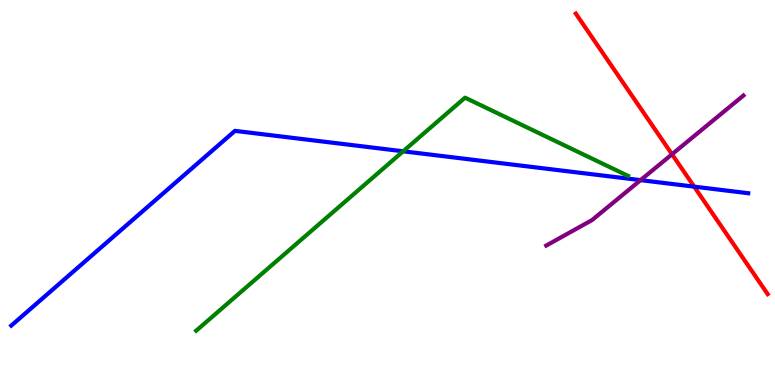[{'lines': ['blue', 'red'], 'intersections': [{'x': 8.96, 'y': 5.15}]}, {'lines': ['green', 'red'], 'intersections': []}, {'lines': ['purple', 'red'], 'intersections': [{'x': 8.67, 'y': 5.99}]}, {'lines': ['blue', 'green'], 'intersections': [{'x': 5.2, 'y': 6.07}]}, {'lines': ['blue', 'purple'], 'intersections': [{'x': 8.27, 'y': 5.32}]}, {'lines': ['green', 'purple'], 'intersections': []}]